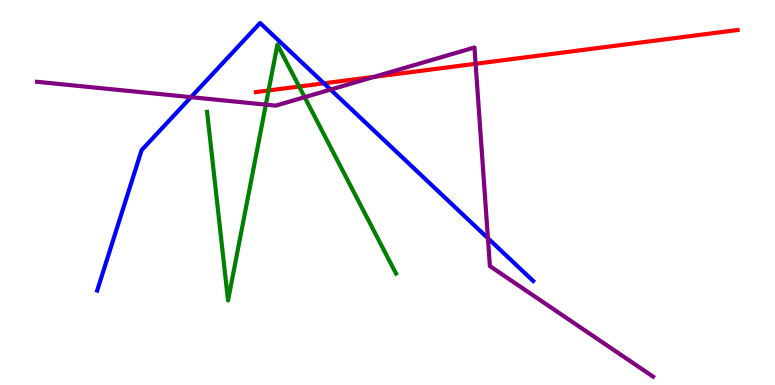[{'lines': ['blue', 'red'], 'intersections': [{'x': 4.18, 'y': 7.84}]}, {'lines': ['green', 'red'], 'intersections': [{'x': 3.47, 'y': 7.65}, {'x': 3.86, 'y': 7.75}]}, {'lines': ['purple', 'red'], 'intersections': [{'x': 4.83, 'y': 8.0}, {'x': 6.14, 'y': 8.34}]}, {'lines': ['blue', 'green'], 'intersections': []}, {'lines': ['blue', 'purple'], 'intersections': [{'x': 2.46, 'y': 7.48}, {'x': 4.27, 'y': 7.67}, {'x': 6.3, 'y': 3.81}]}, {'lines': ['green', 'purple'], 'intersections': [{'x': 3.43, 'y': 7.28}, {'x': 3.93, 'y': 7.48}]}]